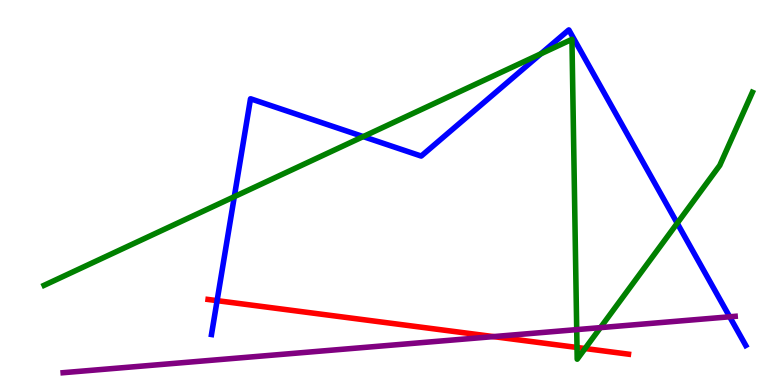[{'lines': ['blue', 'red'], 'intersections': [{'x': 2.8, 'y': 2.19}]}, {'lines': ['green', 'red'], 'intersections': [{'x': 7.45, 'y': 0.975}, {'x': 7.55, 'y': 0.948}]}, {'lines': ['purple', 'red'], 'intersections': [{'x': 6.37, 'y': 1.26}]}, {'lines': ['blue', 'green'], 'intersections': [{'x': 3.02, 'y': 4.89}, {'x': 4.69, 'y': 6.45}, {'x': 6.98, 'y': 8.6}, {'x': 8.74, 'y': 4.2}]}, {'lines': ['blue', 'purple'], 'intersections': [{'x': 9.42, 'y': 1.77}]}, {'lines': ['green', 'purple'], 'intersections': [{'x': 7.44, 'y': 1.44}, {'x': 7.75, 'y': 1.49}]}]